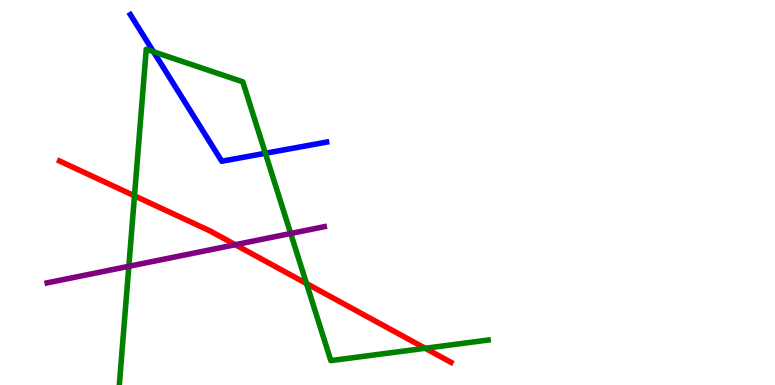[{'lines': ['blue', 'red'], 'intersections': []}, {'lines': ['green', 'red'], 'intersections': [{'x': 1.74, 'y': 4.91}, {'x': 3.95, 'y': 2.64}, {'x': 5.49, 'y': 0.954}]}, {'lines': ['purple', 'red'], 'intersections': [{'x': 3.04, 'y': 3.64}]}, {'lines': ['blue', 'green'], 'intersections': [{'x': 1.98, 'y': 8.66}, {'x': 3.42, 'y': 6.02}]}, {'lines': ['blue', 'purple'], 'intersections': []}, {'lines': ['green', 'purple'], 'intersections': [{'x': 1.66, 'y': 3.08}, {'x': 3.75, 'y': 3.94}]}]